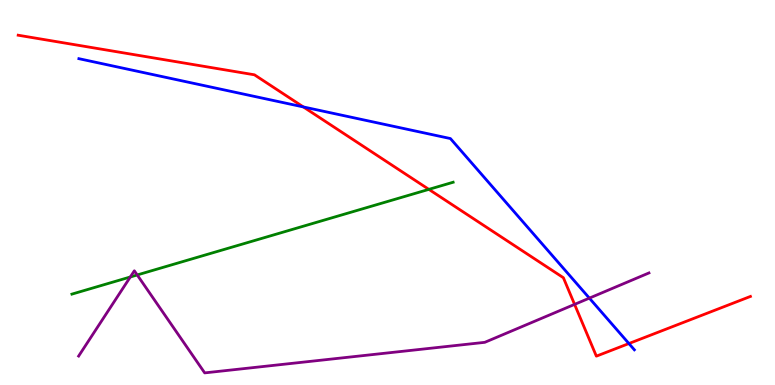[{'lines': ['blue', 'red'], 'intersections': [{'x': 3.91, 'y': 7.22}, {'x': 8.11, 'y': 1.08}]}, {'lines': ['green', 'red'], 'intersections': [{'x': 5.53, 'y': 5.08}]}, {'lines': ['purple', 'red'], 'intersections': [{'x': 7.41, 'y': 2.09}]}, {'lines': ['blue', 'green'], 'intersections': []}, {'lines': ['blue', 'purple'], 'intersections': [{'x': 7.6, 'y': 2.26}]}, {'lines': ['green', 'purple'], 'intersections': [{'x': 1.68, 'y': 2.81}, {'x': 1.77, 'y': 2.86}]}]